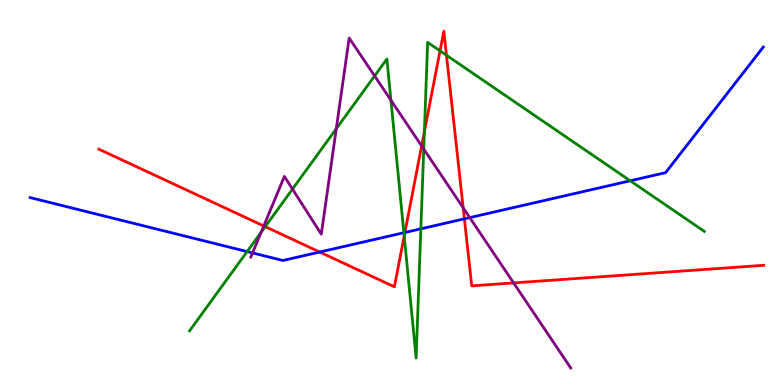[{'lines': ['blue', 'red'], 'intersections': [{'x': 4.13, 'y': 3.45}, {'x': 5.22, 'y': 3.96}, {'x': 5.99, 'y': 4.32}]}, {'lines': ['green', 'red'], 'intersections': [{'x': 3.42, 'y': 4.11}, {'x': 5.22, 'y': 3.87}, {'x': 5.48, 'y': 6.58}, {'x': 5.68, 'y': 8.68}, {'x': 5.76, 'y': 8.56}]}, {'lines': ['purple', 'red'], 'intersections': [{'x': 3.4, 'y': 4.13}, {'x': 5.44, 'y': 6.21}, {'x': 5.98, 'y': 4.6}, {'x': 6.63, 'y': 2.65}]}, {'lines': ['blue', 'green'], 'intersections': [{'x': 3.19, 'y': 3.47}, {'x': 5.21, 'y': 3.96}, {'x': 5.43, 'y': 4.06}, {'x': 8.13, 'y': 5.3}]}, {'lines': ['blue', 'purple'], 'intersections': [{'x': 3.26, 'y': 3.43}, {'x': 6.06, 'y': 4.35}]}, {'lines': ['green', 'purple'], 'intersections': [{'x': 3.37, 'y': 3.97}, {'x': 3.77, 'y': 5.09}, {'x': 4.34, 'y': 6.66}, {'x': 4.83, 'y': 8.03}, {'x': 5.04, 'y': 7.4}, {'x': 5.47, 'y': 6.13}]}]